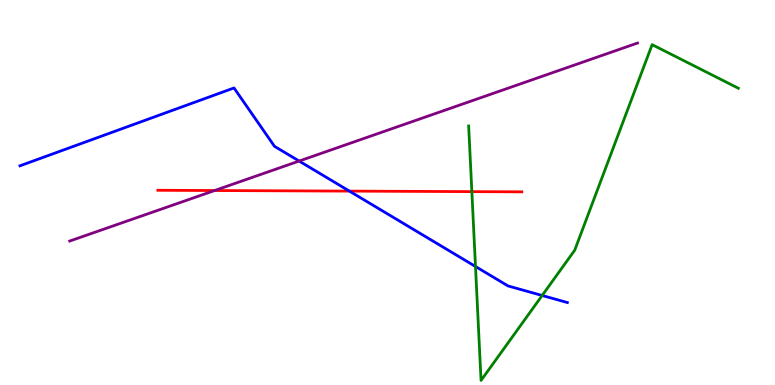[{'lines': ['blue', 'red'], 'intersections': [{'x': 4.51, 'y': 5.04}]}, {'lines': ['green', 'red'], 'intersections': [{'x': 6.09, 'y': 5.02}]}, {'lines': ['purple', 'red'], 'intersections': [{'x': 2.77, 'y': 5.05}]}, {'lines': ['blue', 'green'], 'intersections': [{'x': 6.14, 'y': 3.08}, {'x': 7.0, 'y': 2.33}]}, {'lines': ['blue', 'purple'], 'intersections': [{'x': 3.86, 'y': 5.82}]}, {'lines': ['green', 'purple'], 'intersections': []}]